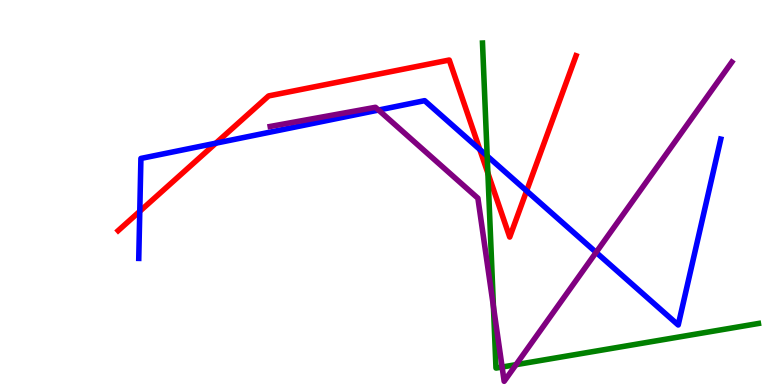[{'lines': ['blue', 'red'], 'intersections': [{'x': 1.8, 'y': 4.51}, {'x': 2.79, 'y': 6.28}, {'x': 6.19, 'y': 6.12}, {'x': 6.79, 'y': 5.04}]}, {'lines': ['green', 'red'], 'intersections': [{'x': 6.3, 'y': 5.5}]}, {'lines': ['purple', 'red'], 'intersections': []}, {'lines': ['blue', 'green'], 'intersections': [{'x': 6.29, 'y': 5.95}]}, {'lines': ['blue', 'purple'], 'intersections': [{'x': 4.88, 'y': 7.14}, {'x': 7.69, 'y': 3.45}]}, {'lines': ['green', 'purple'], 'intersections': [{'x': 6.37, 'y': 2.04}, {'x': 6.48, 'y': 0.467}, {'x': 6.66, 'y': 0.528}]}]